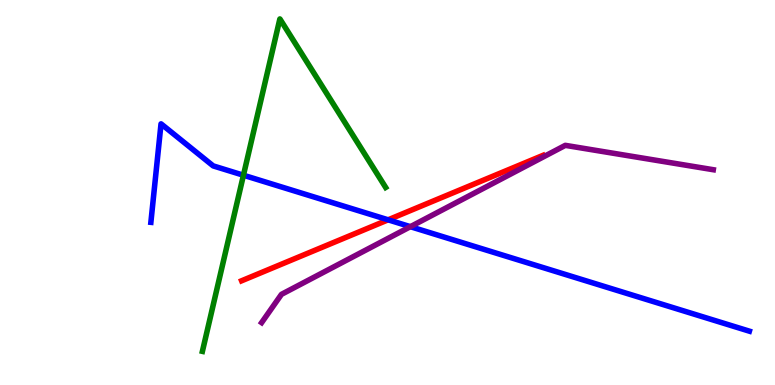[{'lines': ['blue', 'red'], 'intersections': [{'x': 5.01, 'y': 4.29}]}, {'lines': ['green', 'red'], 'intersections': []}, {'lines': ['purple', 'red'], 'intersections': []}, {'lines': ['blue', 'green'], 'intersections': [{'x': 3.14, 'y': 5.45}]}, {'lines': ['blue', 'purple'], 'intersections': [{'x': 5.3, 'y': 4.11}]}, {'lines': ['green', 'purple'], 'intersections': []}]